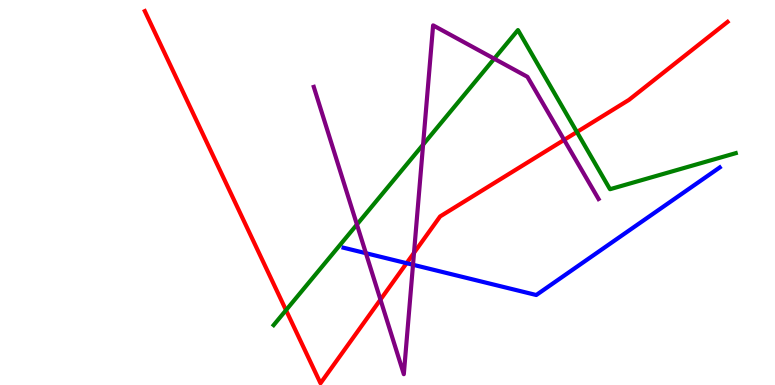[{'lines': ['blue', 'red'], 'intersections': [{'x': 5.25, 'y': 3.16}]}, {'lines': ['green', 'red'], 'intersections': [{'x': 3.69, 'y': 1.94}, {'x': 7.44, 'y': 6.57}]}, {'lines': ['purple', 'red'], 'intersections': [{'x': 4.91, 'y': 2.22}, {'x': 5.34, 'y': 3.43}, {'x': 7.28, 'y': 6.37}]}, {'lines': ['blue', 'green'], 'intersections': []}, {'lines': ['blue', 'purple'], 'intersections': [{'x': 4.72, 'y': 3.42}, {'x': 5.33, 'y': 3.12}]}, {'lines': ['green', 'purple'], 'intersections': [{'x': 4.61, 'y': 4.17}, {'x': 5.46, 'y': 6.24}, {'x': 6.38, 'y': 8.48}]}]